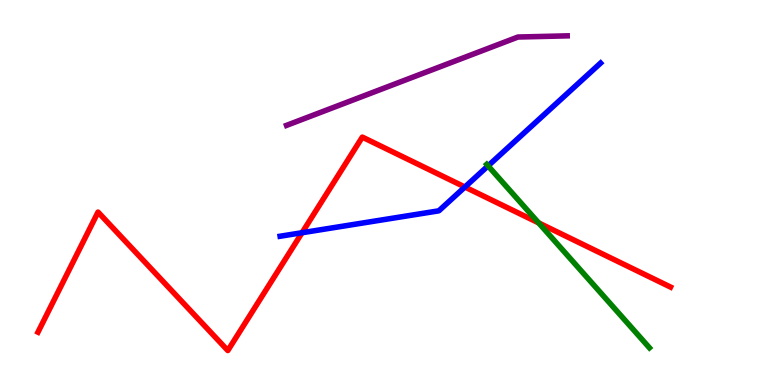[{'lines': ['blue', 'red'], 'intersections': [{'x': 3.9, 'y': 3.96}, {'x': 6.0, 'y': 5.14}]}, {'lines': ['green', 'red'], 'intersections': [{'x': 6.95, 'y': 4.21}]}, {'lines': ['purple', 'red'], 'intersections': []}, {'lines': ['blue', 'green'], 'intersections': [{'x': 6.3, 'y': 5.69}]}, {'lines': ['blue', 'purple'], 'intersections': []}, {'lines': ['green', 'purple'], 'intersections': []}]